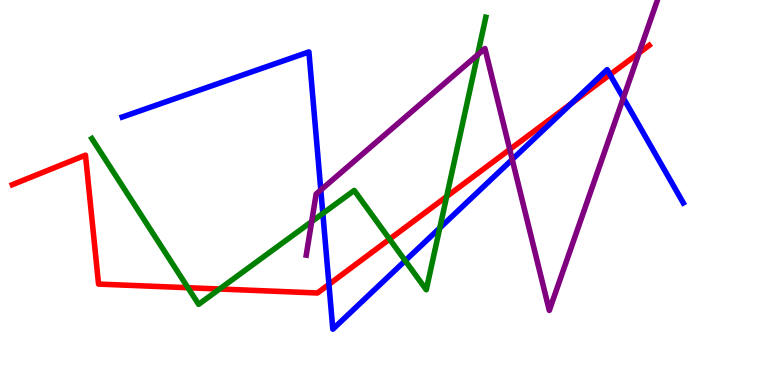[{'lines': ['blue', 'red'], 'intersections': [{'x': 4.24, 'y': 2.61}, {'x': 7.38, 'y': 7.32}, {'x': 7.87, 'y': 8.06}]}, {'lines': ['green', 'red'], 'intersections': [{'x': 2.42, 'y': 2.53}, {'x': 2.83, 'y': 2.49}, {'x': 5.03, 'y': 3.79}, {'x': 5.76, 'y': 4.89}]}, {'lines': ['purple', 'red'], 'intersections': [{'x': 6.58, 'y': 6.12}, {'x': 8.25, 'y': 8.62}]}, {'lines': ['blue', 'green'], 'intersections': [{'x': 4.17, 'y': 4.46}, {'x': 5.23, 'y': 3.23}, {'x': 5.67, 'y': 4.08}]}, {'lines': ['blue', 'purple'], 'intersections': [{'x': 4.14, 'y': 5.07}, {'x': 6.61, 'y': 5.86}, {'x': 8.04, 'y': 7.46}]}, {'lines': ['green', 'purple'], 'intersections': [{'x': 4.02, 'y': 4.24}, {'x': 6.16, 'y': 8.57}]}]